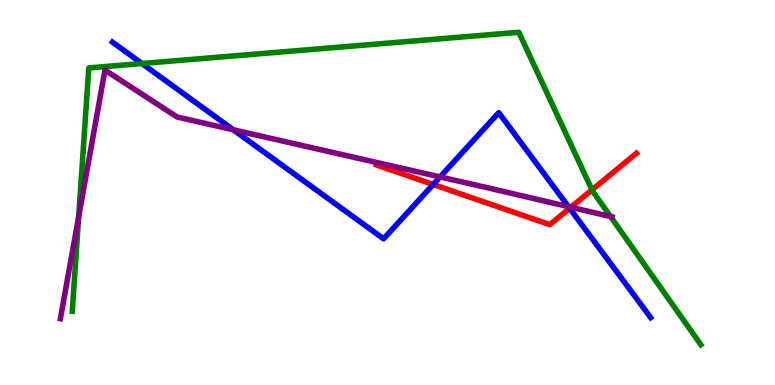[{'lines': ['blue', 'red'], 'intersections': [{'x': 5.59, 'y': 5.21}, {'x': 7.35, 'y': 4.59}]}, {'lines': ['green', 'red'], 'intersections': [{'x': 7.64, 'y': 5.07}]}, {'lines': ['purple', 'red'], 'intersections': [{'x': 7.37, 'y': 4.62}]}, {'lines': ['blue', 'green'], 'intersections': [{'x': 1.83, 'y': 8.35}]}, {'lines': ['blue', 'purple'], 'intersections': [{'x': 3.01, 'y': 6.63}, {'x': 5.68, 'y': 5.4}, {'x': 7.34, 'y': 4.63}]}, {'lines': ['green', 'purple'], 'intersections': [{'x': 1.02, 'y': 4.37}, {'x': 7.88, 'y': 4.38}]}]